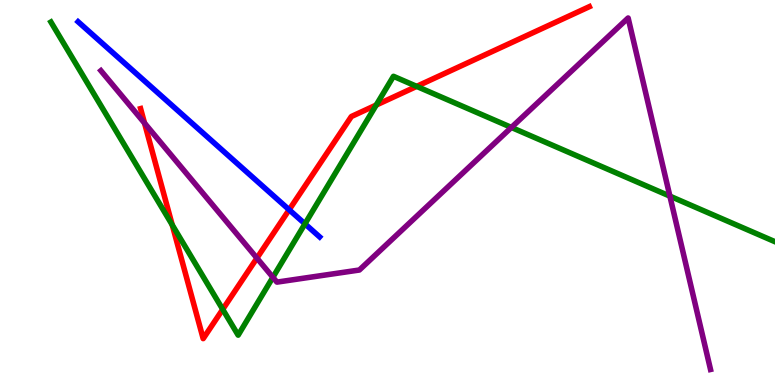[{'lines': ['blue', 'red'], 'intersections': [{'x': 3.73, 'y': 4.55}]}, {'lines': ['green', 'red'], 'intersections': [{'x': 2.22, 'y': 4.16}, {'x': 2.87, 'y': 1.96}, {'x': 4.85, 'y': 7.27}, {'x': 5.38, 'y': 7.76}]}, {'lines': ['purple', 'red'], 'intersections': [{'x': 1.86, 'y': 6.8}, {'x': 3.32, 'y': 3.3}]}, {'lines': ['blue', 'green'], 'intersections': [{'x': 3.93, 'y': 4.19}]}, {'lines': ['blue', 'purple'], 'intersections': []}, {'lines': ['green', 'purple'], 'intersections': [{'x': 3.52, 'y': 2.8}, {'x': 6.6, 'y': 6.69}, {'x': 8.64, 'y': 4.91}]}]